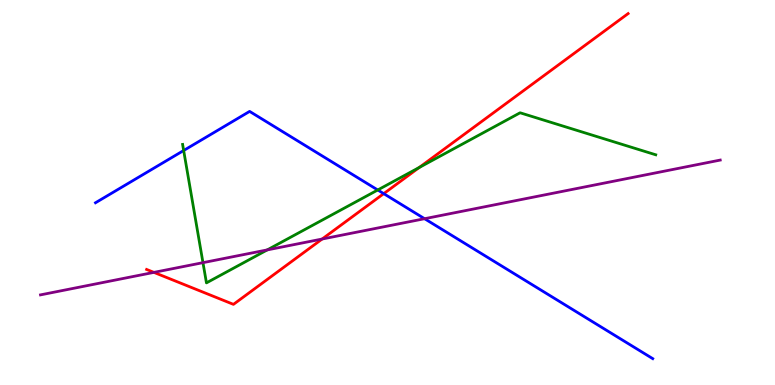[{'lines': ['blue', 'red'], 'intersections': [{'x': 4.95, 'y': 4.97}]}, {'lines': ['green', 'red'], 'intersections': [{'x': 5.41, 'y': 5.65}]}, {'lines': ['purple', 'red'], 'intersections': [{'x': 1.99, 'y': 2.93}, {'x': 4.16, 'y': 3.79}]}, {'lines': ['blue', 'green'], 'intersections': [{'x': 2.37, 'y': 6.09}, {'x': 4.87, 'y': 5.07}]}, {'lines': ['blue', 'purple'], 'intersections': [{'x': 5.48, 'y': 4.32}]}, {'lines': ['green', 'purple'], 'intersections': [{'x': 2.62, 'y': 3.18}, {'x': 3.45, 'y': 3.51}]}]